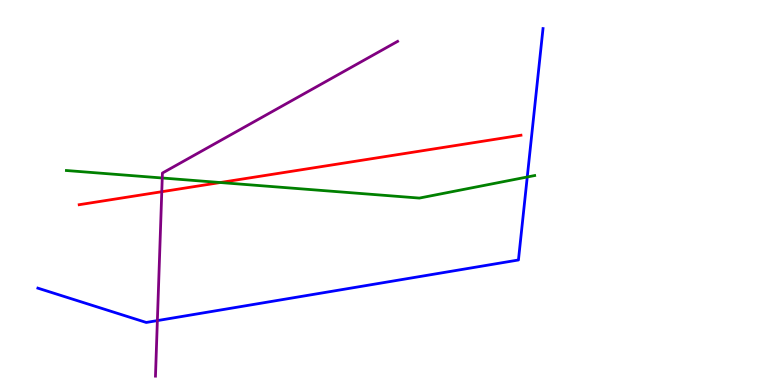[{'lines': ['blue', 'red'], 'intersections': []}, {'lines': ['green', 'red'], 'intersections': [{'x': 2.84, 'y': 5.26}]}, {'lines': ['purple', 'red'], 'intersections': [{'x': 2.09, 'y': 5.02}]}, {'lines': ['blue', 'green'], 'intersections': [{'x': 6.8, 'y': 5.4}]}, {'lines': ['blue', 'purple'], 'intersections': [{'x': 2.03, 'y': 1.67}]}, {'lines': ['green', 'purple'], 'intersections': [{'x': 2.09, 'y': 5.38}]}]